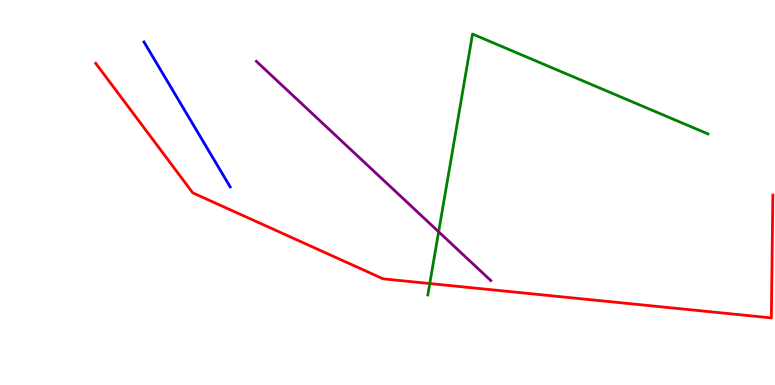[{'lines': ['blue', 'red'], 'intersections': []}, {'lines': ['green', 'red'], 'intersections': [{'x': 5.55, 'y': 2.64}]}, {'lines': ['purple', 'red'], 'intersections': []}, {'lines': ['blue', 'green'], 'intersections': []}, {'lines': ['blue', 'purple'], 'intersections': []}, {'lines': ['green', 'purple'], 'intersections': [{'x': 5.66, 'y': 3.98}]}]